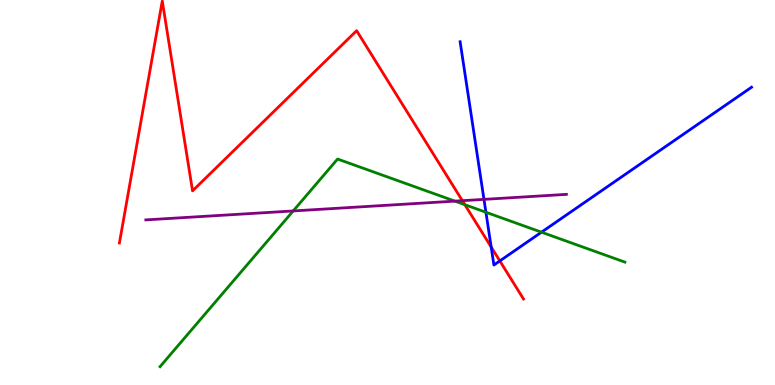[{'lines': ['blue', 'red'], 'intersections': [{'x': 6.34, 'y': 3.58}, {'x': 6.45, 'y': 3.22}]}, {'lines': ['green', 'red'], 'intersections': [{'x': 6.0, 'y': 4.68}]}, {'lines': ['purple', 'red'], 'intersections': [{'x': 5.97, 'y': 4.79}]}, {'lines': ['blue', 'green'], 'intersections': [{'x': 6.27, 'y': 4.49}, {'x': 6.99, 'y': 3.97}]}, {'lines': ['blue', 'purple'], 'intersections': [{'x': 6.24, 'y': 4.82}]}, {'lines': ['green', 'purple'], 'intersections': [{'x': 3.78, 'y': 4.52}, {'x': 5.87, 'y': 4.78}]}]